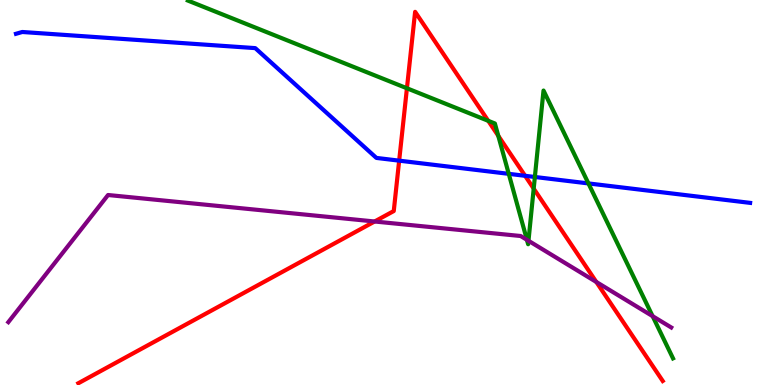[{'lines': ['blue', 'red'], 'intersections': [{'x': 5.15, 'y': 5.83}, {'x': 6.78, 'y': 5.43}]}, {'lines': ['green', 'red'], 'intersections': [{'x': 5.25, 'y': 7.71}, {'x': 6.3, 'y': 6.86}, {'x': 6.43, 'y': 6.47}, {'x': 6.89, 'y': 5.1}]}, {'lines': ['purple', 'red'], 'intersections': [{'x': 4.83, 'y': 4.25}, {'x': 7.69, 'y': 2.68}]}, {'lines': ['blue', 'green'], 'intersections': [{'x': 6.56, 'y': 5.48}, {'x': 6.9, 'y': 5.4}, {'x': 7.59, 'y': 5.24}]}, {'lines': ['blue', 'purple'], 'intersections': []}, {'lines': ['green', 'purple'], 'intersections': [{'x': 6.8, 'y': 3.77}, {'x': 6.82, 'y': 3.75}, {'x': 8.42, 'y': 1.79}]}]